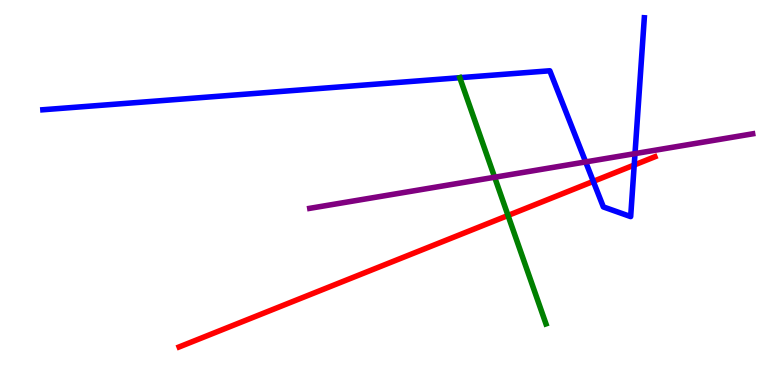[{'lines': ['blue', 'red'], 'intersections': [{'x': 7.66, 'y': 5.29}, {'x': 8.18, 'y': 5.71}]}, {'lines': ['green', 'red'], 'intersections': [{'x': 6.56, 'y': 4.4}]}, {'lines': ['purple', 'red'], 'intersections': []}, {'lines': ['blue', 'green'], 'intersections': [{'x': 5.93, 'y': 7.98}]}, {'lines': ['blue', 'purple'], 'intersections': [{'x': 7.56, 'y': 5.79}, {'x': 8.19, 'y': 6.01}]}, {'lines': ['green', 'purple'], 'intersections': [{'x': 6.38, 'y': 5.4}]}]